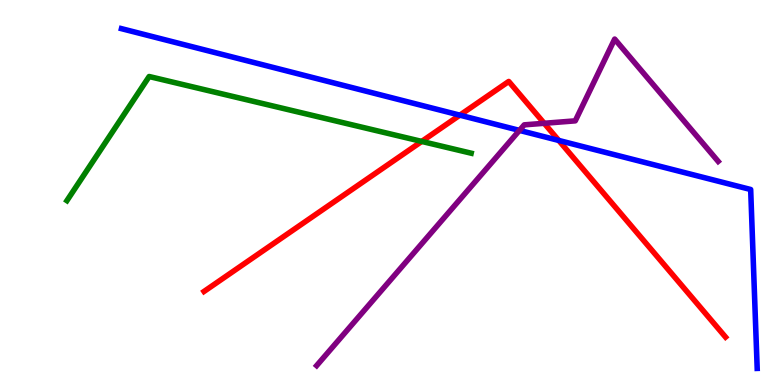[{'lines': ['blue', 'red'], 'intersections': [{'x': 5.93, 'y': 7.01}, {'x': 7.21, 'y': 6.35}]}, {'lines': ['green', 'red'], 'intersections': [{'x': 5.44, 'y': 6.33}]}, {'lines': ['purple', 'red'], 'intersections': [{'x': 7.02, 'y': 6.8}]}, {'lines': ['blue', 'green'], 'intersections': []}, {'lines': ['blue', 'purple'], 'intersections': [{'x': 6.7, 'y': 6.61}]}, {'lines': ['green', 'purple'], 'intersections': []}]